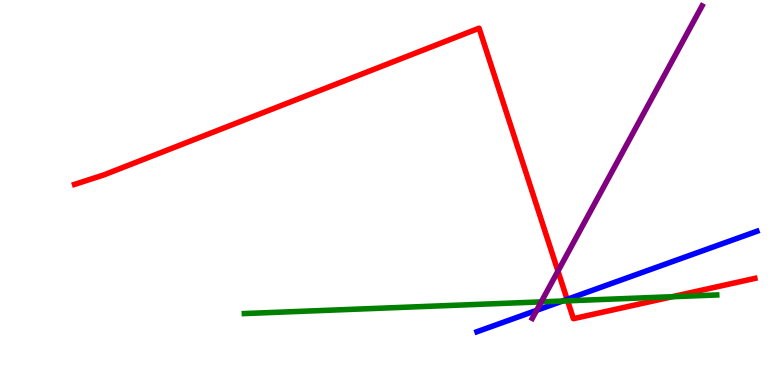[{'lines': ['blue', 'red'], 'intersections': [{'x': 7.32, 'y': 2.22}]}, {'lines': ['green', 'red'], 'intersections': [{'x': 7.32, 'y': 2.19}, {'x': 8.68, 'y': 2.29}]}, {'lines': ['purple', 'red'], 'intersections': [{'x': 7.2, 'y': 2.96}]}, {'lines': ['blue', 'green'], 'intersections': [{'x': 7.26, 'y': 2.18}]}, {'lines': ['blue', 'purple'], 'intersections': [{'x': 6.92, 'y': 1.94}]}, {'lines': ['green', 'purple'], 'intersections': [{'x': 6.98, 'y': 2.16}]}]